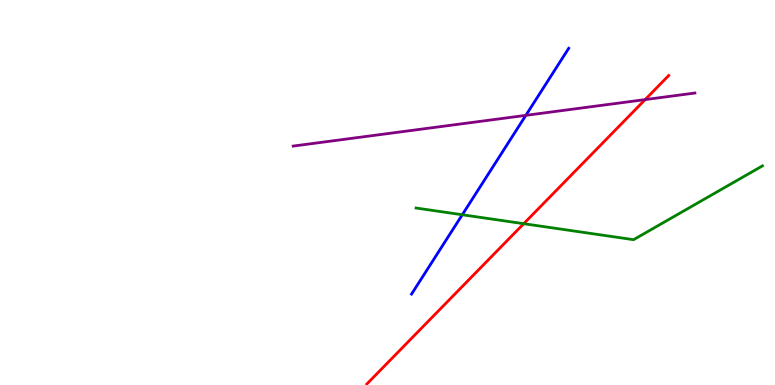[{'lines': ['blue', 'red'], 'intersections': []}, {'lines': ['green', 'red'], 'intersections': [{'x': 6.76, 'y': 4.19}]}, {'lines': ['purple', 'red'], 'intersections': [{'x': 8.32, 'y': 7.41}]}, {'lines': ['blue', 'green'], 'intersections': [{'x': 5.96, 'y': 4.42}]}, {'lines': ['blue', 'purple'], 'intersections': [{'x': 6.79, 'y': 7.0}]}, {'lines': ['green', 'purple'], 'intersections': []}]